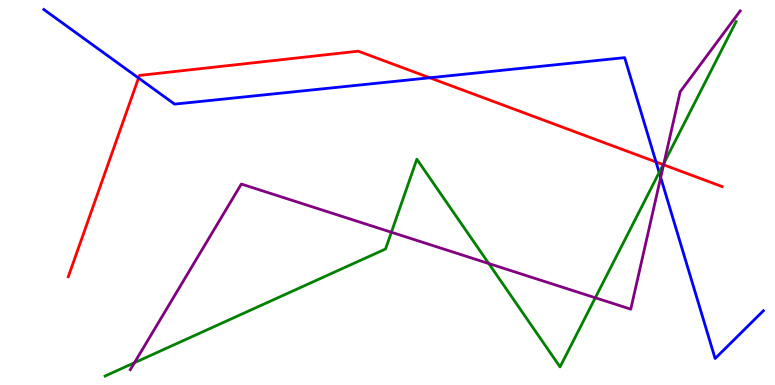[{'lines': ['blue', 'red'], 'intersections': [{'x': 1.79, 'y': 7.97}, {'x': 5.55, 'y': 7.98}, {'x': 8.46, 'y': 5.79}]}, {'lines': ['green', 'red'], 'intersections': [{'x': 8.56, 'y': 5.72}]}, {'lines': ['purple', 'red'], 'intersections': [{'x': 8.56, 'y': 5.72}]}, {'lines': ['blue', 'green'], 'intersections': [{'x': 8.51, 'y': 5.52}]}, {'lines': ['blue', 'purple'], 'intersections': [{'x': 8.52, 'y': 5.39}]}, {'lines': ['green', 'purple'], 'intersections': [{'x': 1.73, 'y': 0.578}, {'x': 5.05, 'y': 3.97}, {'x': 6.31, 'y': 3.15}, {'x': 7.68, 'y': 2.27}, {'x': 8.57, 'y': 5.76}]}]